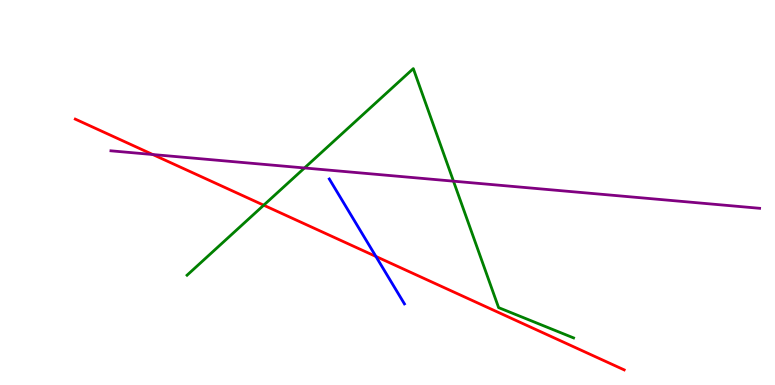[{'lines': ['blue', 'red'], 'intersections': [{'x': 4.85, 'y': 3.34}]}, {'lines': ['green', 'red'], 'intersections': [{'x': 3.4, 'y': 4.67}]}, {'lines': ['purple', 'red'], 'intersections': [{'x': 1.97, 'y': 5.99}]}, {'lines': ['blue', 'green'], 'intersections': []}, {'lines': ['blue', 'purple'], 'intersections': []}, {'lines': ['green', 'purple'], 'intersections': [{'x': 3.93, 'y': 5.64}, {'x': 5.85, 'y': 5.29}]}]